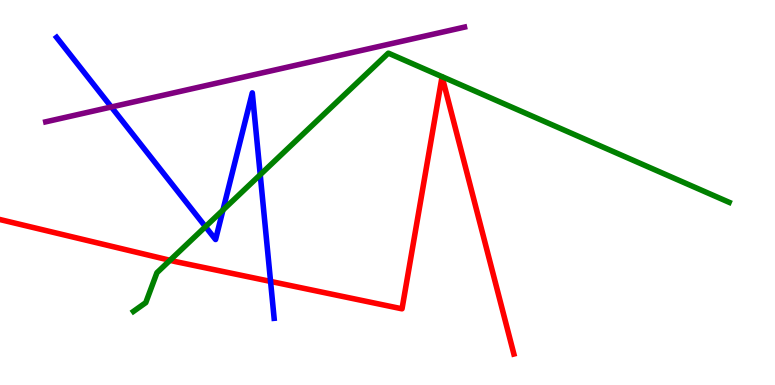[{'lines': ['blue', 'red'], 'intersections': [{'x': 3.49, 'y': 2.69}]}, {'lines': ['green', 'red'], 'intersections': [{'x': 2.19, 'y': 3.24}]}, {'lines': ['purple', 'red'], 'intersections': []}, {'lines': ['blue', 'green'], 'intersections': [{'x': 2.65, 'y': 4.11}, {'x': 2.88, 'y': 4.54}, {'x': 3.36, 'y': 5.46}]}, {'lines': ['blue', 'purple'], 'intersections': [{'x': 1.44, 'y': 7.22}]}, {'lines': ['green', 'purple'], 'intersections': []}]